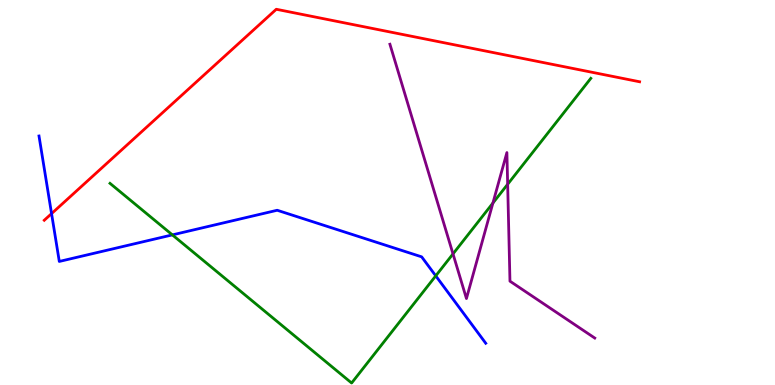[{'lines': ['blue', 'red'], 'intersections': [{'x': 0.665, 'y': 4.45}]}, {'lines': ['green', 'red'], 'intersections': []}, {'lines': ['purple', 'red'], 'intersections': []}, {'lines': ['blue', 'green'], 'intersections': [{'x': 2.22, 'y': 3.9}, {'x': 5.62, 'y': 2.84}]}, {'lines': ['blue', 'purple'], 'intersections': []}, {'lines': ['green', 'purple'], 'intersections': [{'x': 5.85, 'y': 3.41}, {'x': 6.36, 'y': 4.73}, {'x': 6.55, 'y': 5.21}]}]